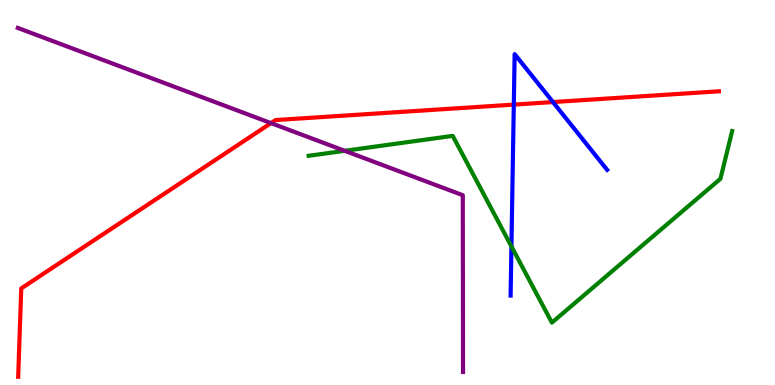[{'lines': ['blue', 'red'], 'intersections': [{'x': 6.63, 'y': 7.28}, {'x': 7.14, 'y': 7.35}]}, {'lines': ['green', 'red'], 'intersections': []}, {'lines': ['purple', 'red'], 'intersections': [{'x': 3.5, 'y': 6.8}]}, {'lines': ['blue', 'green'], 'intersections': [{'x': 6.6, 'y': 3.6}]}, {'lines': ['blue', 'purple'], 'intersections': []}, {'lines': ['green', 'purple'], 'intersections': [{'x': 4.45, 'y': 6.08}]}]